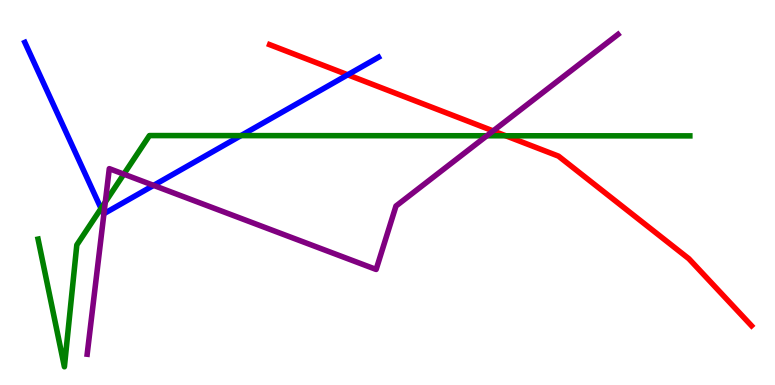[{'lines': ['blue', 'red'], 'intersections': [{'x': 4.49, 'y': 8.06}]}, {'lines': ['green', 'red'], 'intersections': [{'x': 6.53, 'y': 6.47}]}, {'lines': ['purple', 'red'], 'intersections': [{'x': 6.36, 'y': 6.6}]}, {'lines': ['blue', 'green'], 'intersections': [{'x': 1.3, 'y': 4.59}, {'x': 3.11, 'y': 6.48}]}, {'lines': ['blue', 'purple'], 'intersections': [{'x': 1.34, 'y': 4.45}, {'x': 1.98, 'y': 5.18}]}, {'lines': ['green', 'purple'], 'intersections': [{'x': 1.36, 'y': 4.75}, {'x': 1.6, 'y': 5.48}, {'x': 6.28, 'y': 6.47}]}]